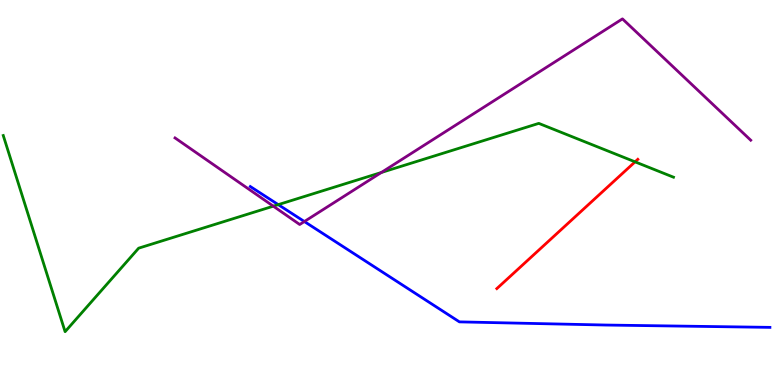[{'lines': ['blue', 'red'], 'intersections': []}, {'lines': ['green', 'red'], 'intersections': [{'x': 8.19, 'y': 5.8}]}, {'lines': ['purple', 'red'], 'intersections': []}, {'lines': ['blue', 'green'], 'intersections': [{'x': 3.59, 'y': 4.68}]}, {'lines': ['blue', 'purple'], 'intersections': [{'x': 3.93, 'y': 4.25}]}, {'lines': ['green', 'purple'], 'intersections': [{'x': 3.53, 'y': 4.64}, {'x': 4.92, 'y': 5.52}]}]